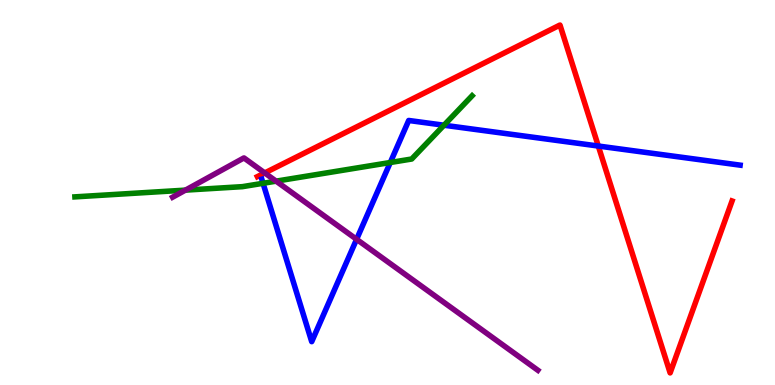[{'lines': ['blue', 'red'], 'intersections': [{'x': 7.72, 'y': 6.21}]}, {'lines': ['green', 'red'], 'intersections': []}, {'lines': ['purple', 'red'], 'intersections': [{'x': 3.42, 'y': 5.51}]}, {'lines': ['blue', 'green'], 'intersections': [{'x': 3.39, 'y': 5.24}, {'x': 5.04, 'y': 5.78}, {'x': 5.73, 'y': 6.75}]}, {'lines': ['blue', 'purple'], 'intersections': [{'x': 4.6, 'y': 3.78}]}, {'lines': ['green', 'purple'], 'intersections': [{'x': 2.39, 'y': 5.06}, {'x': 3.56, 'y': 5.29}]}]